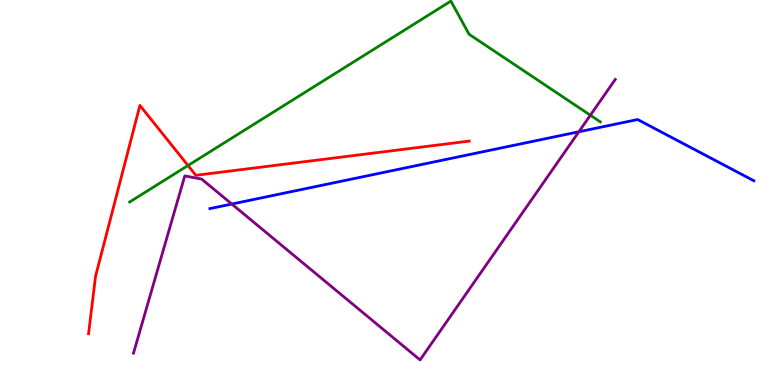[{'lines': ['blue', 'red'], 'intersections': []}, {'lines': ['green', 'red'], 'intersections': [{'x': 2.43, 'y': 5.7}]}, {'lines': ['purple', 'red'], 'intersections': []}, {'lines': ['blue', 'green'], 'intersections': []}, {'lines': ['blue', 'purple'], 'intersections': [{'x': 2.99, 'y': 4.7}, {'x': 7.47, 'y': 6.58}]}, {'lines': ['green', 'purple'], 'intersections': [{'x': 7.62, 'y': 7.01}]}]